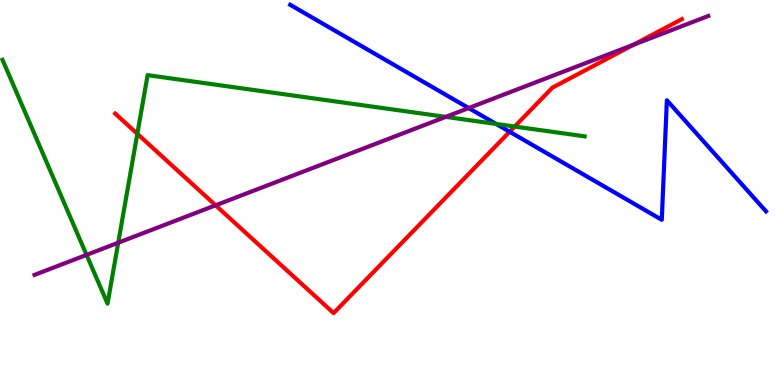[{'lines': ['blue', 'red'], 'intersections': [{'x': 6.58, 'y': 6.58}]}, {'lines': ['green', 'red'], 'intersections': [{'x': 1.77, 'y': 6.52}, {'x': 6.64, 'y': 6.71}]}, {'lines': ['purple', 'red'], 'intersections': [{'x': 2.78, 'y': 4.67}, {'x': 8.18, 'y': 8.84}]}, {'lines': ['blue', 'green'], 'intersections': [{'x': 6.4, 'y': 6.78}]}, {'lines': ['blue', 'purple'], 'intersections': [{'x': 6.05, 'y': 7.19}]}, {'lines': ['green', 'purple'], 'intersections': [{'x': 1.12, 'y': 3.38}, {'x': 1.53, 'y': 3.7}, {'x': 5.75, 'y': 6.96}]}]